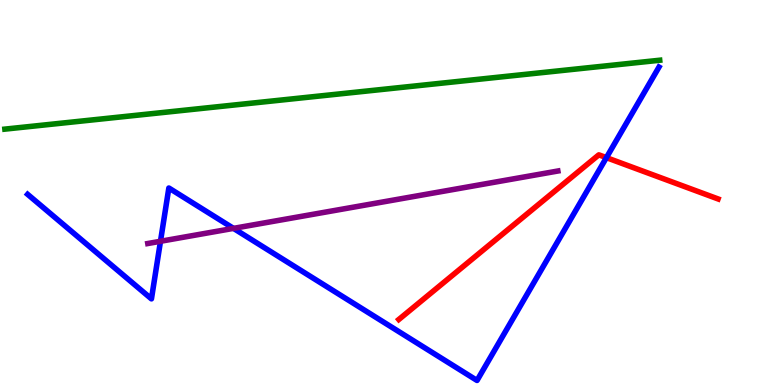[{'lines': ['blue', 'red'], 'intersections': [{'x': 7.82, 'y': 5.91}]}, {'lines': ['green', 'red'], 'intersections': []}, {'lines': ['purple', 'red'], 'intersections': []}, {'lines': ['blue', 'green'], 'intersections': []}, {'lines': ['blue', 'purple'], 'intersections': [{'x': 2.07, 'y': 3.73}, {'x': 3.01, 'y': 4.07}]}, {'lines': ['green', 'purple'], 'intersections': []}]